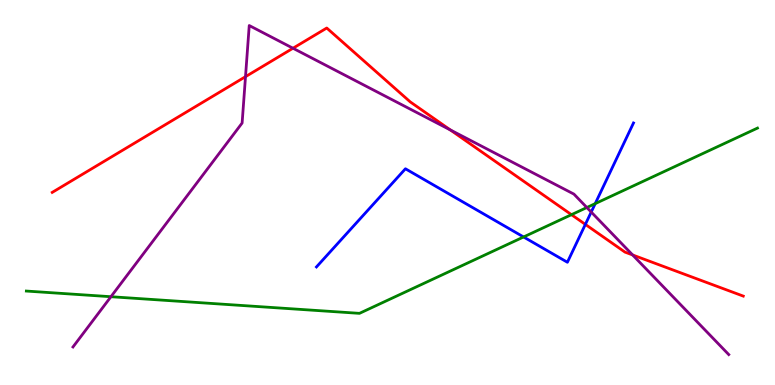[{'lines': ['blue', 'red'], 'intersections': [{'x': 7.55, 'y': 4.17}]}, {'lines': ['green', 'red'], 'intersections': [{'x': 7.37, 'y': 4.42}]}, {'lines': ['purple', 'red'], 'intersections': [{'x': 3.17, 'y': 8.01}, {'x': 3.78, 'y': 8.75}, {'x': 5.81, 'y': 6.63}, {'x': 8.16, 'y': 3.38}]}, {'lines': ['blue', 'green'], 'intersections': [{'x': 6.76, 'y': 3.85}, {'x': 7.68, 'y': 4.71}]}, {'lines': ['blue', 'purple'], 'intersections': [{'x': 7.63, 'y': 4.49}]}, {'lines': ['green', 'purple'], 'intersections': [{'x': 1.43, 'y': 2.29}, {'x': 7.57, 'y': 4.61}]}]